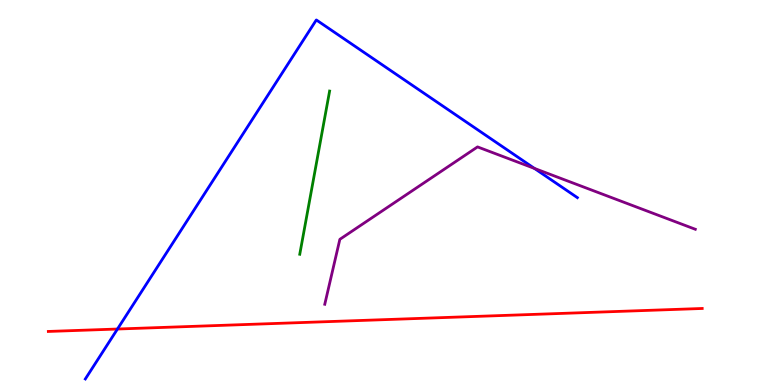[{'lines': ['blue', 'red'], 'intersections': [{'x': 1.52, 'y': 1.45}]}, {'lines': ['green', 'red'], 'intersections': []}, {'lines': ['purple', 'red'], 'intersections': []}, {'lines': ['blue', 'green'], 'intersections': []}, {'lines': ['blue', 'purple'], 'intersections': [{'x': 6.9, 'y': 5.63}]}, {'lines': ['green', 'purple'], 'intersections': []}]